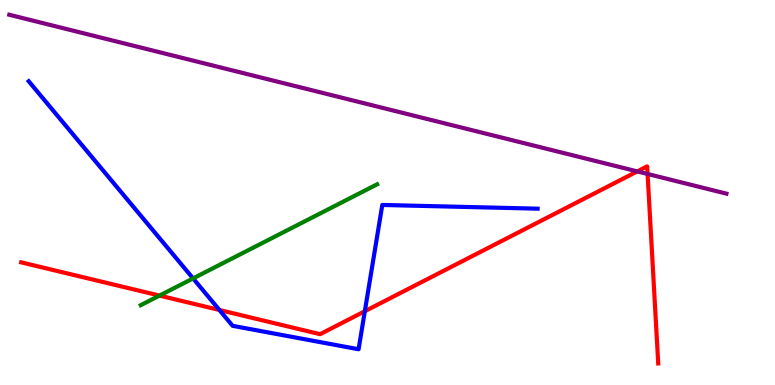[{'lines': ['blue', 'red'], 'intersections': [{'x': 2.83, 'y': 1.95}, {'x': 4.71, 'y': 1.92}]}, {'lines': ['green', 'red'], 'intersections': [{'x': 2.06, 'y': 2.32}]}, {'lines': ['purple', 'red'], 'intersections': [{'x': 8.22, 'y': 5.55}, {'x': 8.36, 'y': 5.48}]}, {'lines': ['blue', 'green'], 'intersections': [{'x': 2.49, 'y': 2.77}]}, {'lines': ['blue', 'purple'], 'intersections': []}, {'lines': ['green', 'purple'], 'intersections': []}]